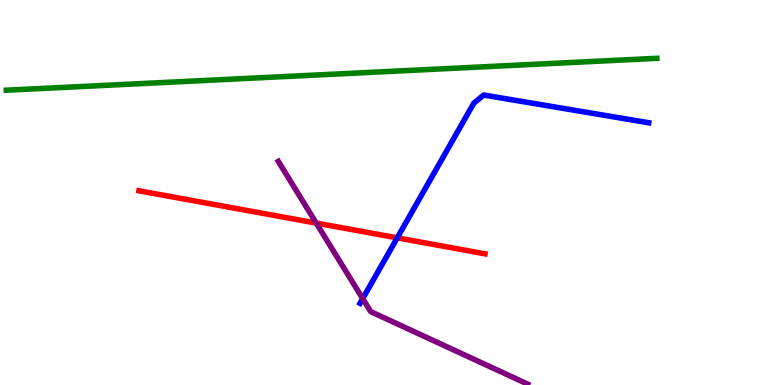[{'lines': ['blue', 'red'], 'intersections': [{'x': 5.13, 'y': 3.82}]}, {'lines': ['green', 'red'], 'intersections': []}, {'lines': ['purple', 'red'], 'intersections': [{'x': 4.08, 'y': 4.21}]}, {'lines': ['blue', 'green'], 'intersections': []}, {'lines': ['blue', 'purple'], 'intersections': [{'x': 4.68, 'y': 2.24}]}, {'lines': ['green', 'purple'], 'intersections': []}]